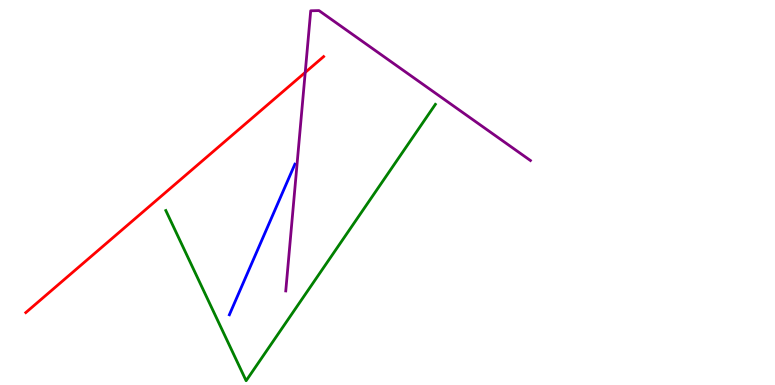[{'lines': ['blue', 'red'], 'intersections': []}, {'lines': ['green', 'red'], 'intersections': []}, {'lines': ['purple', 'red'], 'intersections': [{'x': 3.94, 'y': 8.12}]}, {'lines': ['blue', 'green'], 'intersections': []}, {'lines': ['blue', 'purple'], 'intersections': []}, {'lines': ['green', 'purple'], 'intersections': []}]